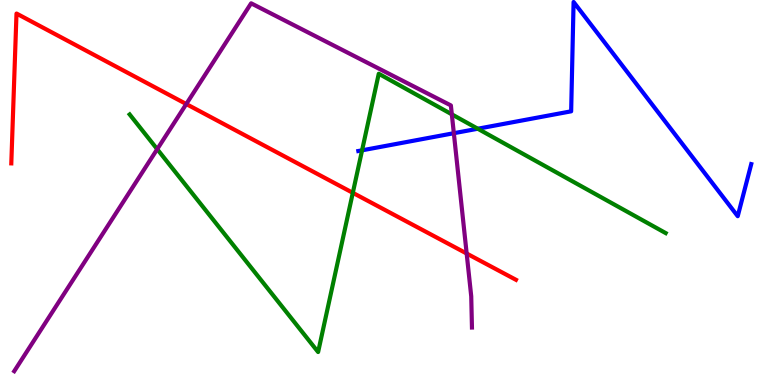[{'lines': ['blue', 'red'], 'intersections': []}, {'lines': ['green', 'red'], 'intersections': [{'x': 4.55, 'y': 4.99}]}, {'lines': ['purple', 'red'], 'intersections': [{'x': 2.4, 'y': 7.3}, {'x': 6.02, 'y': 3.42}]}, {'lines': ['blue', 'green'], 'intersections': [{'x': 4.67, 'y': 6.1}, {'x': 6.16, 'y': 6.66}]}, {'lines': ['blue', 'purple'], 'intersections': [{'x': 5.86, 'y': 6.54}]}, {'lines': ['green', 'purple'], 'intersections': [{'x': 2.03, 'y': 6.13}, {'x': 5.83, 'y': 7.03}]}]